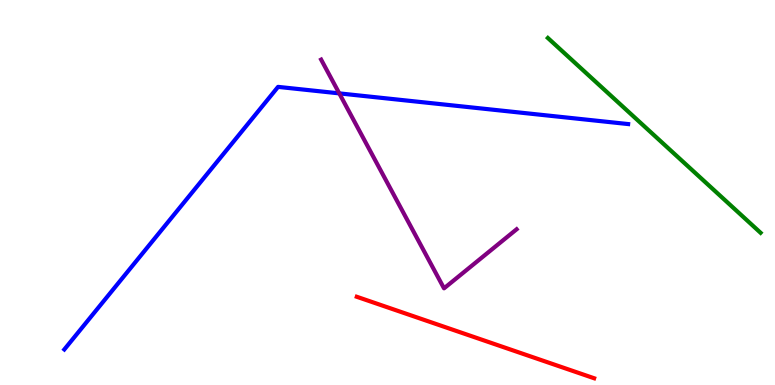[{'lines': ['blue', 'red'], 'intersections': []}, {'lines': ['green', 'red'], 'intersections': []}, {'lines': ['purple', 'red'], 'intersections': []}, {'lines': ['blue', 'green'], 'intersections': []}, {'lines': ['blue', 'purple'], 'intersections': [{'x': 4.38, 'y': 7.57}]}, {'lines': ['green', 'purple'], 'intersections': []}]